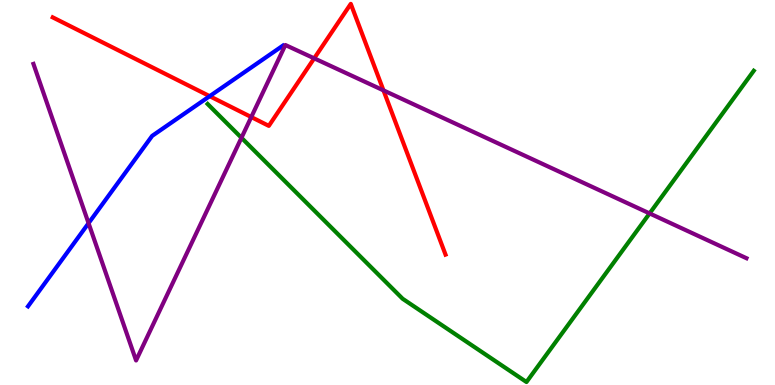[{'lines': ['blue', 'red'], 'intersections': [{'x': 2.71, 'y': 7.5}]}, {'lines': ['green', 'red'], 'intersections': []}, {'lines': ['purple', 'red'], 'intersections': [{'x': 3.24, 'y': 6.96}, {'x': 4.05, 'y': 8.48}, {'x': 4.95, 'y': 7.65}]}, {'lines': ['blue', 'green'], 'intersections': []}, {'lines': ['blue', 'purple'], 'intersections': [{'x': 1.14, 'y': 4.2}]}, {'lines': ['green', 'purple'], 'intersections': [{'x': 3.12, 'y': 6.42}, {'x': 8.38, 'y': 4.46}]}]